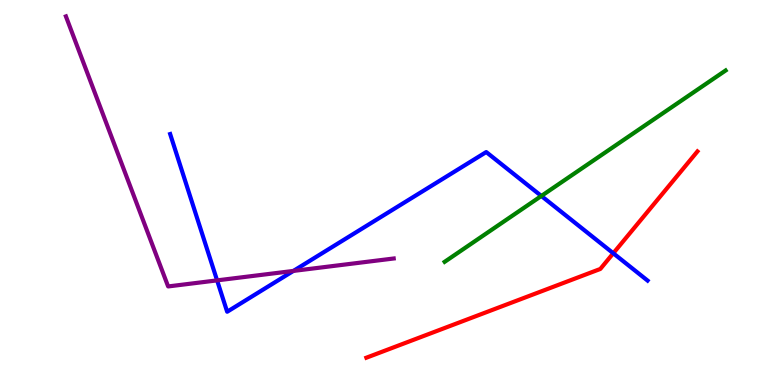[{'lines': ['blue', 'red'], 'intersections': [{'x': 7.91, 'y': 3.42}]}, {'lines': ['green', 'red'], 'intersections': []}, {'lines': ['purple', 'red'], 'intersections': []}, {'lines': ['blue', 'green'], 'intersections': [{'x': 6.99, 'y': 4.91}]}, {'lines': ['blue', 'purple'], 'intersections': [{'x': 2.8, 'y': 2.72}, {'x': 3.79, 'y': 2.96}]}, {'lines': ['green', 'purple'], 'intersections': []}]